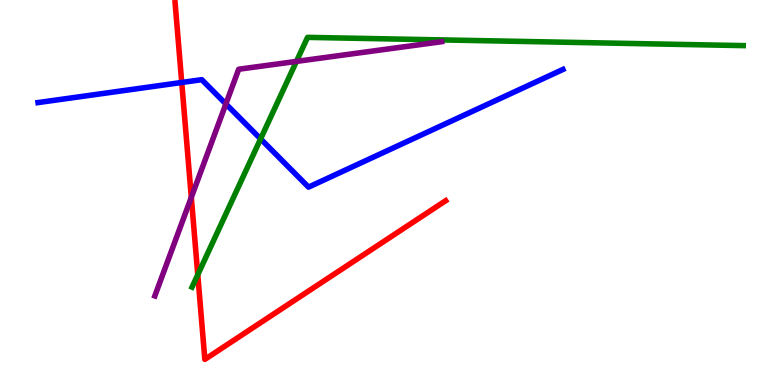[{'lines': ['blue', 'red'], 'intersections': [{'x': 2.34, 'y': 7.86}]}, {'lines': ['green', 'red'], 'intersections': [{'x': 2.55, 'y': 2.86}]}, {'lines': ['purple', 'red'], 'intersections': [{'x': 2.47, 'y': 4.87}]}, {'lines': ['blue', 'green'], 'intersections': [{'x': 3.36, 'y': 6.39}]}, {'lines': ['blue', 'purple'], 'intersections': [{'x': 2.91, 'y': 7.3}]}, {'lines': ['green', 'purple'], 'intersections': [{'x': 3.83, 'y': 8.41}]}]